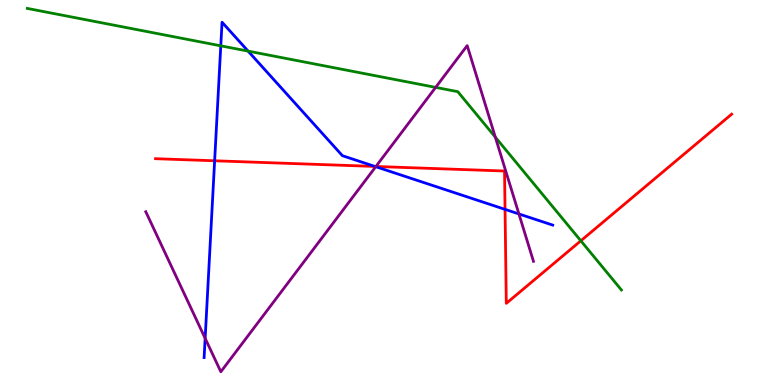[{'lines': ['blue', 'red'], 'intersections': [{'x': 2.77, 'y': 5.82}, {'x': 4.84, 'y': 5.68}, {'x': 6.52, 'y': 4.56}]}, {'lines': ['green', 'red'], 'intersections': [{'x': 7.49, 'y': 3.75}]}, {'lines': ['purple', 'red'], 'intersections': [{'x': 4.85, 'y': 5.68}]}, {'lines': ['blue', 'green'], 'intersections': [{'x': 2.85, 'y': 8.81}, {'x': 3.2, 'y': 8.67}]}, {'lines': ['blue', 'purple'], 'intersections': [{'x': 2.65, 'y': 1.21}, {'x': 4.85, 'y': 5.67}, {'x': 6.7, 'y': 4.44}]}, {'lines': ['green', 'purple'], 'intersections': [{'x': 5.62, 'y': 7.73}, {'x': 6.39, 'y': 6.44}]}]